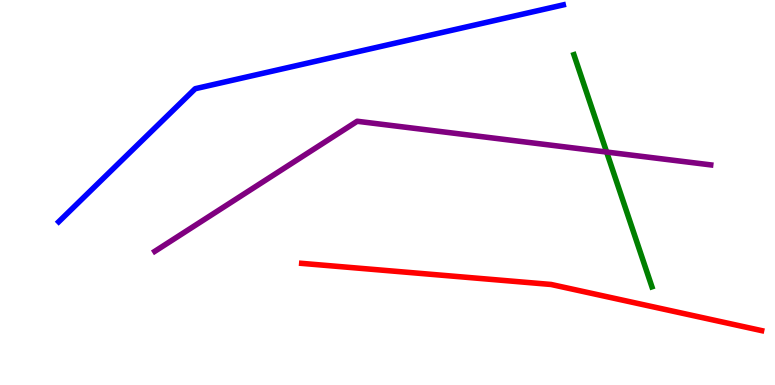[{'lines': ['blue', 'red'], 'intersections': []}, {'lines': ['green', 'red'], 'intersections': []}, {'lines': ['purple', 'red'], 'intersections': []}, {'lines': ['blue', 'green'], 'intersections': []}, {'lines': ['blue', 'purple'], 'intersections': []}, {'lines': ['green', 'purple'], 'intersections': [{'x': 7.83, 'y': 6.05}]}]